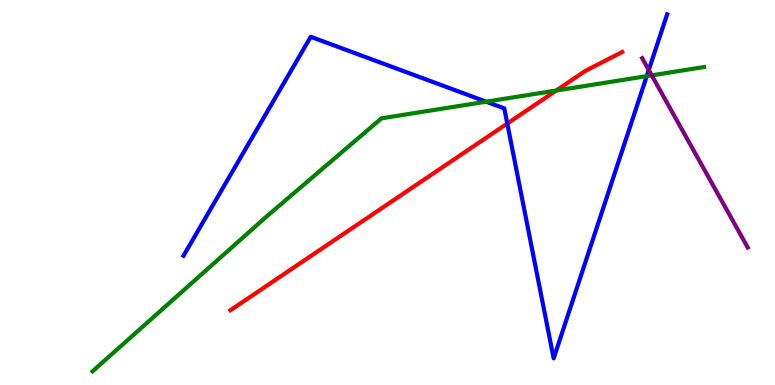[{'lines': ['blue', 'red'], 'intersections': [{'x': 6.55, 'y': 6.79}]}, {'lines': ['green', 'red'], 'intersections': [{'x': 7.18, 'y': 7.65}]}, {'lines': ['purple', 'red'], 'intersections': []}, {'lines': ['blue', 'green'], 'intersections': [{'x': 6.27, 'y': 7.36}, {'x': 8.35, 'y': 8.02}]}, {'lines': ['blue', 'purple'], 'intersections': [{'x': 8.37, 'y': 8.18}]}, {'lines': ['green', 'purple'], 'intersections': [{'x': 8.41, 'y': 8.04}]}]